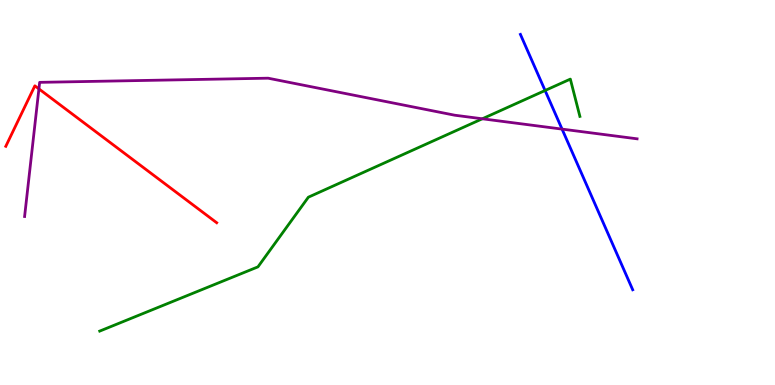[{'lines': ['blue', 'red'], 'intersections': []}, {'lines': ['green', 'red'], 'intersections': []}, {'lines': ['purple', 'red'], 'intersections': [{'x': 0.502, 'y': 7.69}]}, {'lines': ['blue', 'green'], 'intersections': [{'x': 7.03, 'y': 7.65}]}, {'lines': ['blue', 'purple'], 'intersections': [{'x': 7.25, 'y': 6.65}]}, {'lines': ['green', 'purple'], 'intersections': [{'x': 6.22, 'y': 6.91}]}]